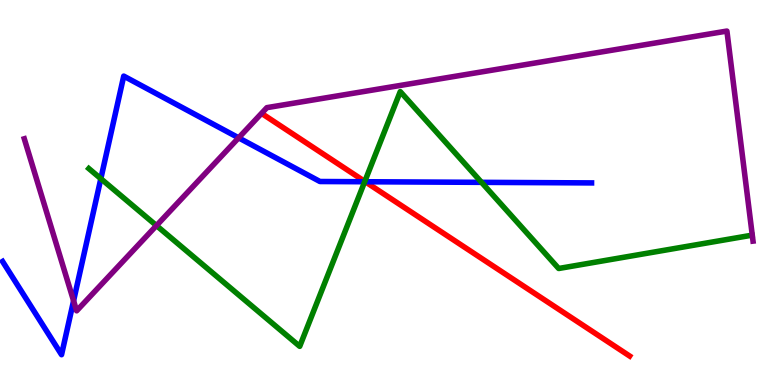[{'lines': ['blue', 'red'], 'intersections': [{'x': 4.71, 'y': 5.28}]}, {'lines': ['green', 'red'], 'intersections': [{'x': 4.71, 'y': 5.29}]}, {'lines': ['purple', 'red'], 'intersections': []}, {'lines': ['blue', 'green'], 'intersections': [{'x': 1.3, 'y': 5.36}, {'x': 4.71, 'y': 5.28}, {'x': 6.21, 'y': 5.26}]}, {'lines': ['blue', 'purple'], 'intersections': [{'x': 0.949, 'y': 2.19}, {'x': 3.08, 'y': 6.42}]}, {'lines': ['green', 'purple'], 'intersections': [{'x': 2.02, 'y': 4.14}]}]